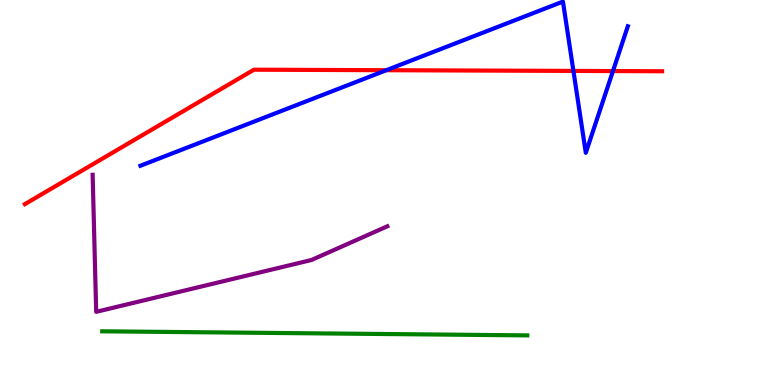[{'lines': ['blue', 'red'], 'intersections': [{'x': 4.99, 'y': 8.18}, {'x': 7.4, 'y': 8.16}, {'x': 7.91, 'y': 8.15}]}, {'lines': ['green', 'red'], 'intersections': []}, {'lines': ['purple', 'red'], 'intersections': []}, {'lines': ['blue', 'green'], 'intersections': []}, {'lines': ['blue', 'purple'], 'intersections': []}, {'lines': ['green', 'purple'], 'intersections': []}]